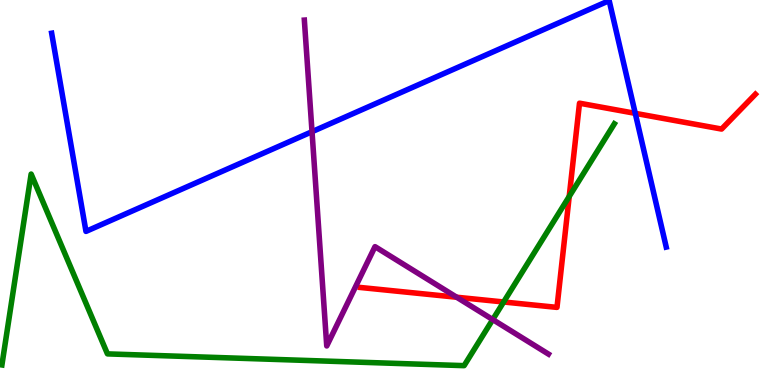[{'lines': ['blue', 'red'], 'intersections': [{'x': 8.2, 'y': 7.06}]}, {'lines': ['green', 'red'], 'intersections': [{'x': 6.5, 'y': 2.16}, {'x': 7.34, 'y': 4.9}]}, {'lines': ['purple', 'red'], 'intersections': [{'x': 5.89, 'y': 2.28}]}, {'lines': ['blue', 'green'], 'intersections': []}, {'lines': ['blue', 'purple'], 'intersections': [{'x': 4.03, 'y': 6.58}]}, {'lines': ['green', 'purple'], 'intersections': [{'x': 6.36, 'y': 1.7}]}]